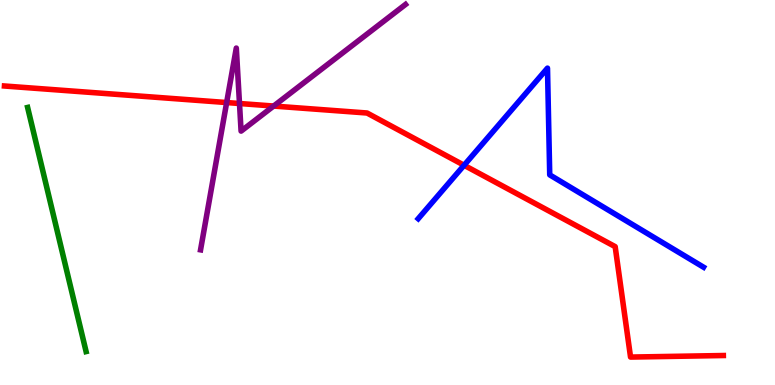[{'lines': ['blue', 'red'], 'intersections': [{'x': 5.99, 'y': 5.71}]}, {'lines': ['green', 'red'], 'intersections': []}, {'lines': ['purple', 'red'], 'intersections': [{'x': 2.92, 'y': 7.34}, {'x': 3.09, 'y': 7.31}, {'x': 3.53, 'y': 7.25}]}, {'lines': ['blue', 'green'], 'intersections': []}, {'lines': ['blue', 'purple'], 'intersections': []}, {'lines': ['green', 'purple'], 'intersections': []}]